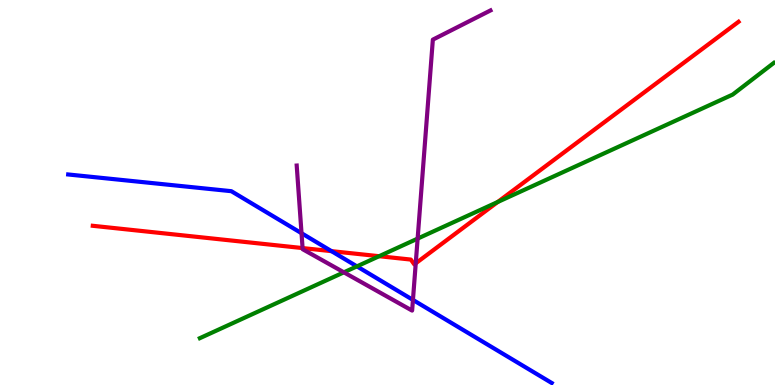[{'lines': ['blue', 'red'], 'intersections': [{'x': 4.28, 'y': 3.48}]}, {'lines': ['green', 'red'], 'intersections': [{'x': 4.89, 'y': 3.35}, {'x': 6.42, 'y': 4.75}]}, {'lines': ['purple', 'red'], 'intersections': [{'x': 3.9, 'y': 3.56}, {'x': 5.36, 'y': 3.16}]}, {'lines': ['blue', 'green'], 'intersections': [{'x': 4.61, 'y': 3.08}]}, {'lines': ['blue', 'purple'], 'intersections': [{'x': 3.89, 'y': 3.94}, {'x': 5.33, 'y': 2.21}]}, {'lines': ['green', 'purple'], 'intersections': [{'x': 4.44, 'y': 2.93}, {'x': 5.39, 'y': 3.8}]}]